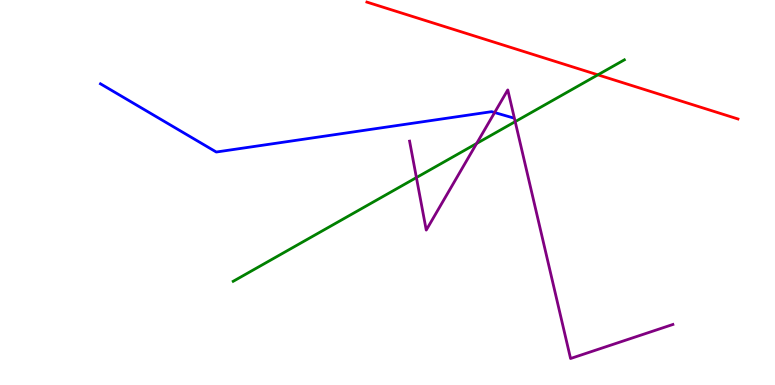[{'lines': ['blue', 'red'], 'intersections': []}, {'lines': ['green', 'red'], 'intersections': [{'x': 7.71, 'y': 8.06}]}, {'lines': ['purple', 'red'], 'intersections': []}, {'lines': ['blue', 'green'], 'intersections': []}, {'lines': ['blue', 'purple'], 'intersections': [{'x': 6.38, 'y': 7.08}]}, {'lines': ['green', 'purple'], 'intersections': [{'x': 5.37, 'y': 5.39}, {'x': 6.15, 'y': 6.27}, {'x': 6.65, 'y': 6.84}]}]